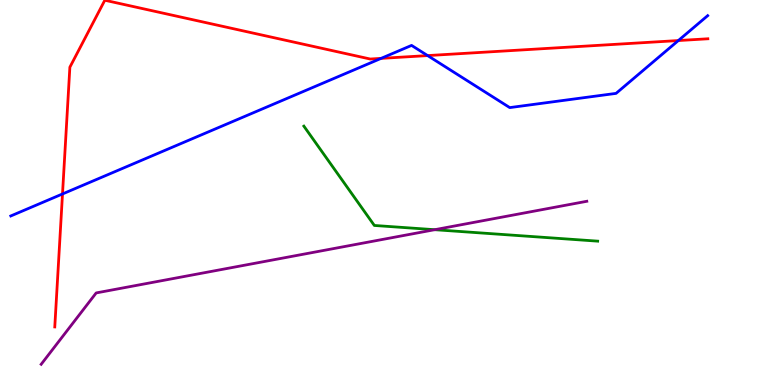[{'lines': ['blue', 'red'], 'intersections': [{'x': 0.806, 'y': 4.96}, {'x': 4.92, 'y': 8.48}, {'x': 5.52, 'y': 8.56}, {'x': 8.75, 'y': 8.95}]}, {'lines': ['green', 'red'], 'intersections': []}, {'lines': ['purple', 'red'], 'intersections': []}, {'lines': ['blue', 'green'], 'intersections': []}, {'lines': ['blue', 'purple'], 'intersections': []}, {'lines': ['green', 'purple'], 'intersections': [{'x': 5.61, 'y': 4.03}]}]